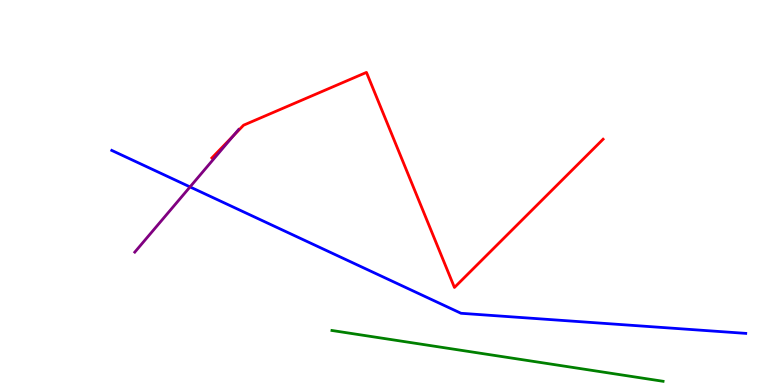[{'lines': ['blue', 'red'], 'intersections': []}, {'lines': ['green', 'red'], 'intersections': []}, {'lines': ['purple', 'red'], 'intersections': [{'x': 3.01, 'y': 6.48}]}, {'lines': ['blue', 'green'], 'intersections': []}, {'lines': ['blue', 'purple'], 'intersections': [{'x': 2.45, 'y': 5.15}]}, {'lines': ['green', 'purple'], 'intersections': []}]